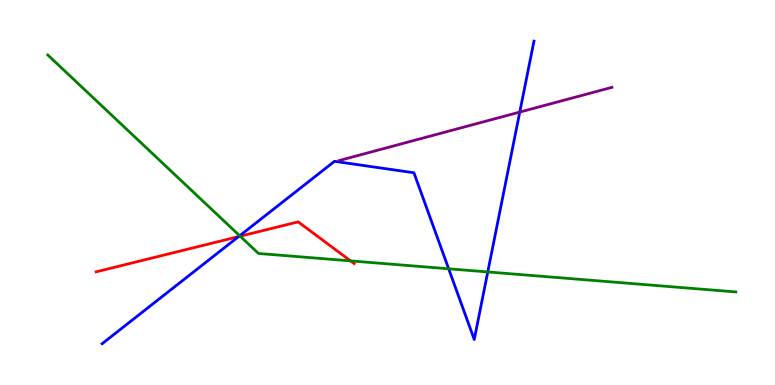[{'lines': ['blue', 'red'], 'intersections': [{'x': 3.08, 'y': 3.85}]}, {'lines': ['green', 'red'], 'intersections': [{'x': 3.1, 'y': 3.86}, {'x': 4.52, 'y': 3.22}]}, {'lines': ['purple', 'red'], 'intersections': []}, {'lines': ['blue', 'green'], 'intersections': [{'x': 3.09, 'y': 3.88}, {'x': 5.79, 'y': 3.02}, {'x': 6.29, 'y': 2.94}]}, {'lines': ['blue', 'purple'], 'intersections': [{'x': 6.71, 'y': 7.09}]}, {'lines': ['green', 'purple'], 'intersections': []}]